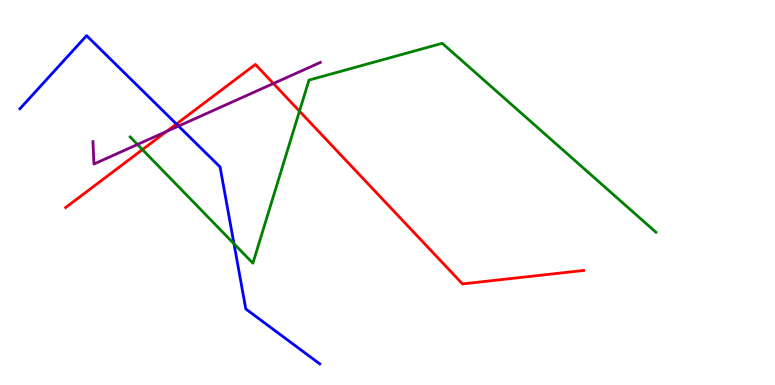[{'lines': ['blue', 'red'], 'intersections': [{'x': 2.28, 'y': 6.78}]}, {'lines': ['green', 'red'], 'intersections': [{'x': 1.84, 'y': 6.11}, {'x': 3.86, 'y': 7.11}]}, {'lines': ['purple', 'red'], 'intersections': [{'x': 2.15, 'y': 6.59}, {'x': 3.53, 'y': 7.83}]}, {'lines': ['blue', 'green'], 'intersections': [{'x': 3.02, 'y': 3.67}]}, {'lines': ['blue', 'purple'], 'intersections': [{'x': 2.3, 'y': 6.73}]}, {'lines': ['green', 'purple'], 'intersections': [{'x': 1.77, 'y': 6.25}]}]